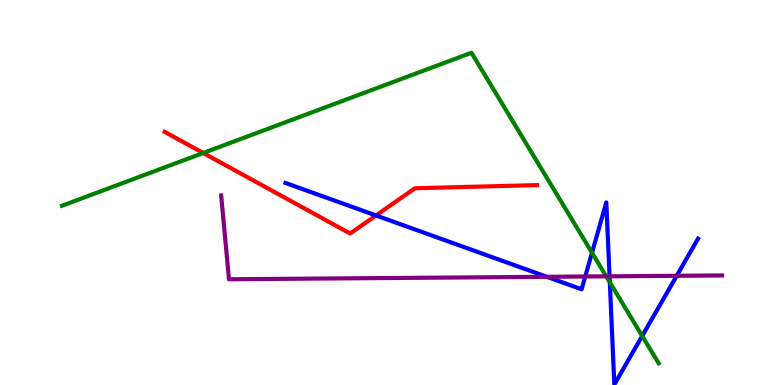[{'lines': ['blue', 'red'], 'intersections': [{'x': 4.85, 'y': 4.4}]}, {'lines': ['green', 'red'], 'intersections': [{'x': 2.62, 'y': 6.03}]}, {'lines': ['purple', 'red'], 'intersections': []}, {'lines': ['blue', 'green'], 'intersections': [{'x': 7.64, 'y': 3.44}, {'x': 7.87, 'y': 2.67}, {'x': 8.29, 'y': 1.27}]}, {'lines': ['blue', 'purple'], 'intersections': [{'x': 7.06, 'y': 2.81}, {'x': 7.55, 'y': 2.82}, {'x': 7.87, 'y': 2.82}, {'x': 8.73, 'y': 2.84}]}, {'lines': ['green', 'purple'], 'intersections': [{'x': 7.82, 'y': 2.82}]}]